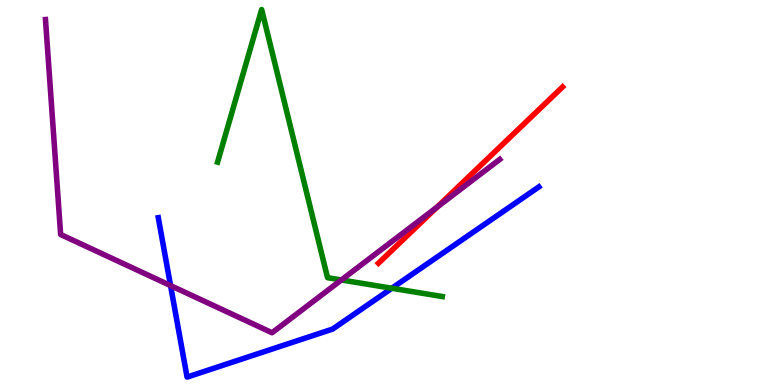[{'lines': ['blue', 'red'], 'intersections': []}, {'lines': ['green', 'red'], 'intersections': []}, {'lines': ['purple', 'red'], 'intersections': [{'x': 5.64, 'y': 4.62}]}, {'lines': ['blue', 'green'], 'intersections': [{'x': 5.06, 'y': 2.51}]}, {'lines': ['blue', 'purple'], 'intersections': [{'x': 2.2, 'y': 2.58}]}, {'lines': ['green', 'purple'], 'intersections': [{'x': 4.4, 'y': 2.73}]}]